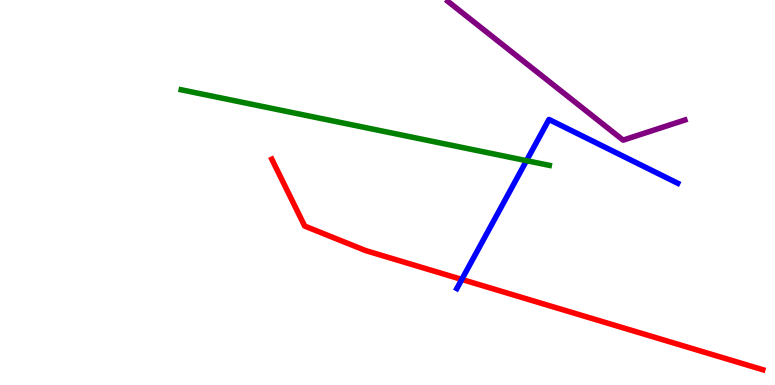[{'lines': ['blue', 'red'], 'intersections': [{'x': 5.96, 'y': 2.74}]}, {'lines': ['green', 'red'], 'intersections': []}, {'lines': ['purple', 'red'], 'intersections': []}, {'lines': ['blue', 'green'], 'intersections': [{'x': 6.79, 'y': 5.83}]}, {'lines': ['blue', 'purple'], 'intersections': []}, {'lines': ['green', 'purple'], 'intersections': []}]